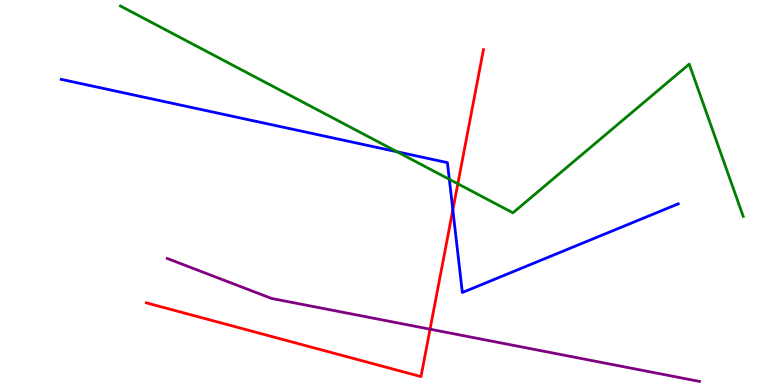[{'lines': ['blue', 'red'], 'intersections': [{'x': 5.84, 'y': 4.55}]}, {'lines': ['green', 'red'], 'intersections': [{'x': 5.91, 'y': 5.23}]}, {'lines': ['purple', 'red'], 'intersections': [{'x': 5.55, 'y': 1.45}]}, {'lines': ['blue', 'green'], 'intersections': [{'x': 5.12, 'y': 6.06}, {'x': 5.8, 'y': 5.34}]}, {'lines': ['blue', 'purple'], 'intersections': []}, {'lines': ['green', 'purple'], 'intersections': []}]